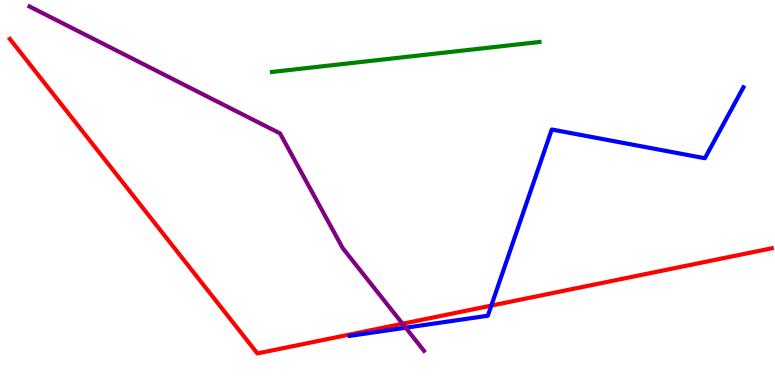[{'lines': ['blue', 'red'], 'intersections': [{'x': 6.34, 'y': 2.06}]}, {'lines': ['green', 'red'], 'intersections': []}, {'lines': ['purple', 'red'], 'intersections': [{'x': 5.19, 'y': 1.59}]}, {'lines': ['blue', 'green'], 'intersections': []}, {'lines': ['blue', 'purple'], 'intersections': [{'x': 5.23, 'y': 1.49}]}, {'lines': ['green', 'purple'], 'intersections': []}]